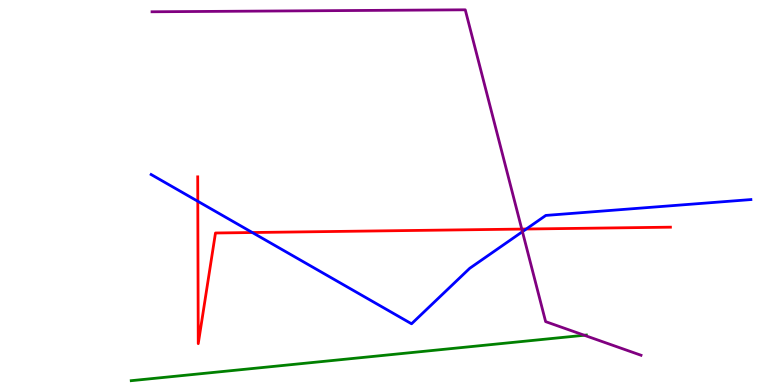[{'lines': ['blue', 'red'], 'intersections': [{'x': 2.55, 'y': 4.77}, {'x': 3.26, 'y': 3.96}, {'x': 6.79, 'y': 4.05}]}, {'lines': ['green', 'red'], 'intersections': []}, {'lines': ['purple', 'red'], 'intersections': [{'x': 6.73, 'y': 4.05}]}, {'lines': ['blue', 'green'], 'intersections': []}, {'lines': ['blue', 'purple'], 'intersections': [{'x': 6.74, 'y': 3.98}]}, {'lines': ['green', 'purple'], 'intersections': [{'x': 7.54, 'y': 1.29}]}]